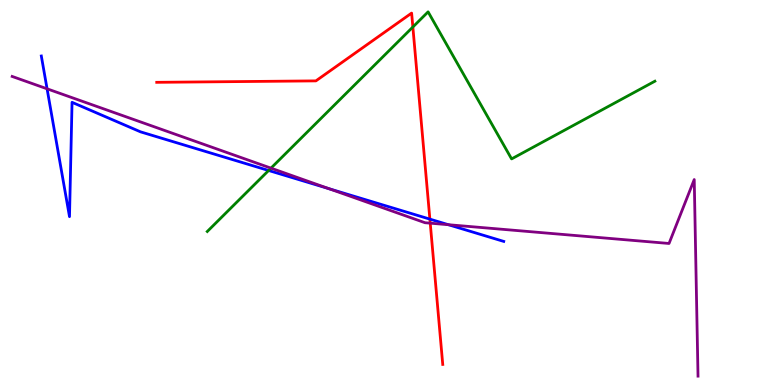[{'lines': ['blue', 'red'], 'intersections': [{'x': 5.55, 'y': 4.31}]}, {'lines': ['green', 'red'], 'intersections': [{'x': 5.33, 'y': 9.3}]}, {'lines': ['purple', 'red'], 'intersections': [{'x': 5.55, 'y': 4.2}]}, {'lines': ['blue', 'green'], 'intersections': [{'x': 3.47, 'y': 5.57}]}, {'lines': ['blue', 'purple'], 'intersections': [{'x': 0.607, 'y': 7.69}, {'x': 4.24, 'y': 5.1}, {'x': 5.79, 'y': 4.16}]}, {'lines': ['green', 'purple'], 'intersections': [{'x': 3.5, 'y': 5.63}]}]